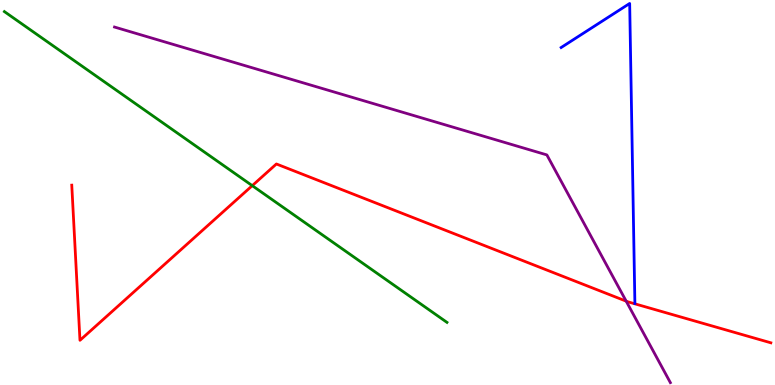[{'lines': ['blue', 'red'], 'intersections': []}, {'lines': ['green', 'red'], 'intersections': [{'x': 3.25, 'y': 5.18}]}, {'lines': ['purple', 'red'], 'intersections': [{'x': 8.08, 'y': 2.18}]}, {'lines': ['blue', 'green'], 'intersections': []}, {'lines': ['blue', 'purple'], 'intersections': []}, {'lines': ['green', 'purple'], 'intersections': []}]